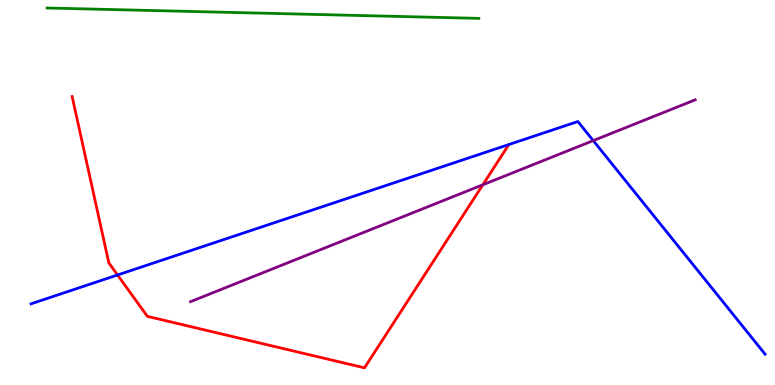[{'lines': ['blue', 'red'], 'intersections': [{'x': 1.52, 'y': 2.86}]}, {'lines': ['green', 'red'], 'intersections': []}, {'lines': ['purple', 'red'], 'intersections': [{'x': 6.23, 'y': 5.2}]}, {'lines': ['blue', 'green'], 'intersections': []}, {'lines': ['blue', 'purple'], 'intersections': [{'x': 7.65, 'y': 6.35}]}, {'lines': ['green', 'purple'], 'intersections': []}]